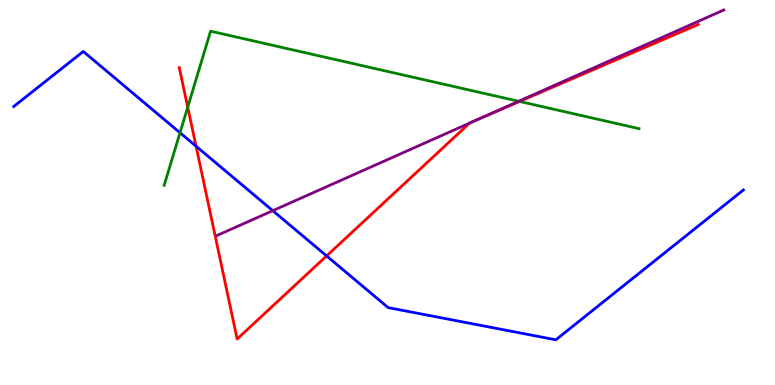[{'lines': ['blue', 'red'], 'intersections': [{'x': 2.53, 'y': 6.2}, {'x': 4.21, 'y': 3.35}]}, {'lines': ['green', 'red'], 'intersections': [{'x': 2.42, 'y': 7.22}, {'x': 6.7, 'y': 7.36}]}, {'lines': ['purple', 'red'], 'intersections': [{'x': 6.06, 'y': 6.8}, {'x': 6.15, 'y': 6.89}]}, {'lines': ['blue', 'green'], 'intersections': [{'x': 2.32, 'y': 6.55}]}, {'lines': ['blue', 'purple'], 'intersections': [{'x': 3.52, 'y': 4.53}]}, {'lines': ['green', 'purple'], 'intersections': [{'x': 6.69, 'y': 7.37}]}]